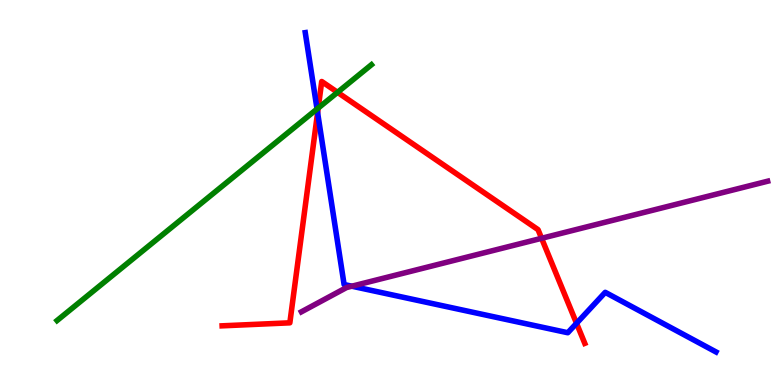[{'lines': ['blue', 'red'], 'intersections': [{'x': 4.1, 'y': 7.07}, {'x': 7.44, 'y': 1.6}]}, {'lines': ['green', 'red'], 'intersections': [{'x': 4.11, 'y': 7.19}, {'x': 4.36, 'y': 7.6}]}, {'lines': ['purple', 'red'], 'intersections': [{'x': 6.99, 'y': 3.81}]}, {'lines': ['blue', 'green'], 'intersections': [{'x': 4.09, 'y': 7.17}]}, {'lines': ['blue', 'purple'], 'intersections': [{'x': 4.54, 'y': 2.57}]}, {'lines': ['green', 'purple'], 'intersections': []}]